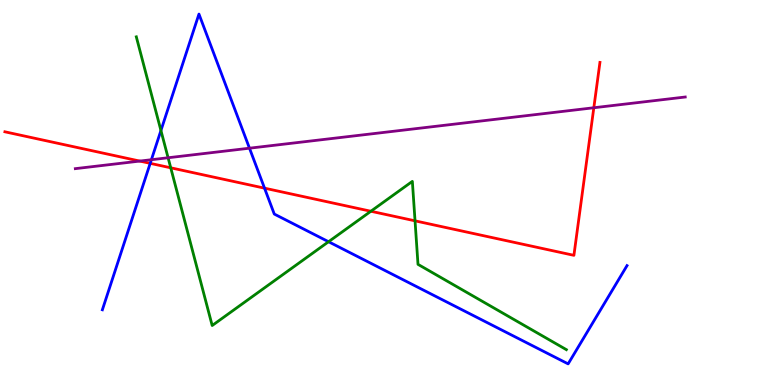[{'lines': ['blue', 'red'], 'intersections': [{'x': 1.94, 'y': 5.76}, {'x': 3.41, 'y': 5.11}]}, {'lines': ['green', 'red'], 'intersections': [{'x': 2.2, 'y': 5.64}, {'x': 4.79, 'y': 4.51}, {'x': 5.36, 'y': 4.26}]}, {'lines': ['purple', 'red'], 'intersections': [{'x': 1.8, 'y': 5.82}, {'x': 7.66, 'y': 7.2}]}, {'lines': ['blue', 'green'], 'intersections': [{'x': 2.08, 'y': 6.61}, {'x': 4.24, 'y': 3.72}]}, {'lines': ['blue', 'purple'], 'intersections': [{'x': 1.95, 'y': 5.85}, {'x': 3.22, 'y': 6.15}]}, {'lines': ['green', 'purple'], 'intersections': [{'x': 2.17, 'y': 5.9}]}]